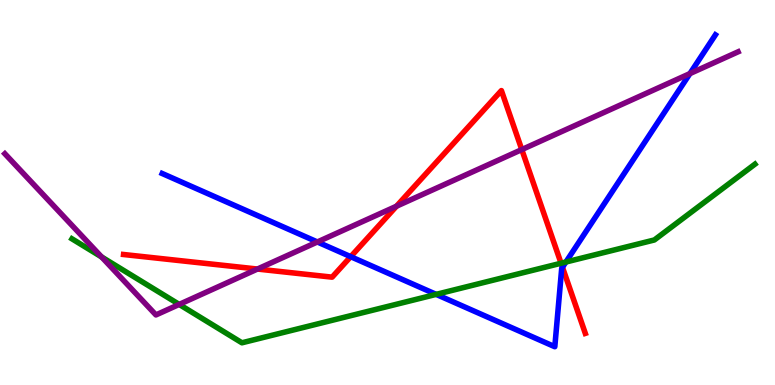[{'lines': ['blue', 'red'], 'intersections': [{'x': 4.53, 'y': 3.33}, {'x': 7.26, 'y': 3.06}]}, {'lines': ['green', 'red'], 'intersections': [{'x': 7.24, 'y': 3.16}]}, {'lines': ['purple', 'red'], 'intersections': [{'x': 3.32, 'y': 3.01}, {'x': 5.12, 'y': 4.64}, {'x': 6.73, 'y': 6.11}]}, {'lines': ['blue', 'green'], 'intersections': [{'x': 5.63, 'y': 2.35}, {'x': 7.3, 'y': 3.19}]}, {'lines': ['blue', 'purple'], 'intersections': [{'x': 4.1, 'y': 3.72}, {'x': 8.9, 'y': 8.09}]}, {'lines': ['green', 'purple'], 'intersections': [{'x': 1.31, 'y': 3.33}, {'x': 2.31, 'y': 2.09}]}]